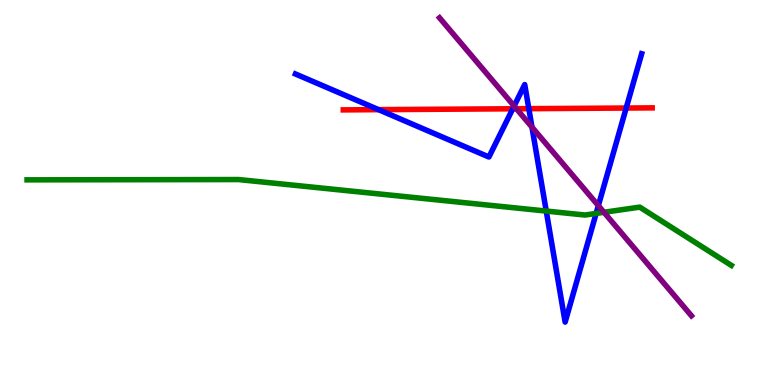[{'lines': ['blue', 'red'], 'intersections': [{'x': 4.88, 'y': 7.15}, {'x': 6.62, 'y': 7.17}, {'x': 6.82, 'y': 7.18}, {'x': 8.08, 'y': 7.19}]}, {'lines': ['green', 'red'], 'intersections': []}, {'lines': ['purple', 'red'], 'intersections': [{'x': 6.66, 'y': 7.18}]}, {'lines': ['blue', 'green'], 'intersections': [{'x': 7.05, 'y': 4.52}, {'x': 7.69, 'y': 4.46}]}, {'lines': ['blue', 'purple'], 'intersections': [{'x': 6.63, 'y': 7.25}, {'x': 6.86, 'y': 6.7}, {'x': 7.72, 'y': 4.66}]}, {'lines': ['green', 'purple'], 'intersections': [{'x': 7.79, 'y': 4.49}]}]